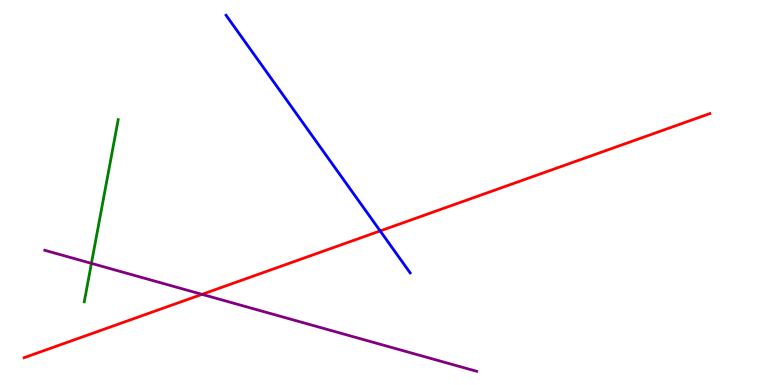[{'lines': ['blue', 'red'], 'intersections': [{'x': 4.91, 'y': 4.0}]}, {'lines': ['green', 'red'], 'intersections': []}, {'lines': ['purple', 'red'], 'intersections': [{'x': 2.61, 'y': 2.35}]}, {'lines': ['blue', 'green'], 'intersections': []}, {'lines': ['blue', 'purple'], 'intersections': []}, {'lines': ['green', 'purple'], 'intersections': [{'x': 1.18, 'y': 3.16}]}]